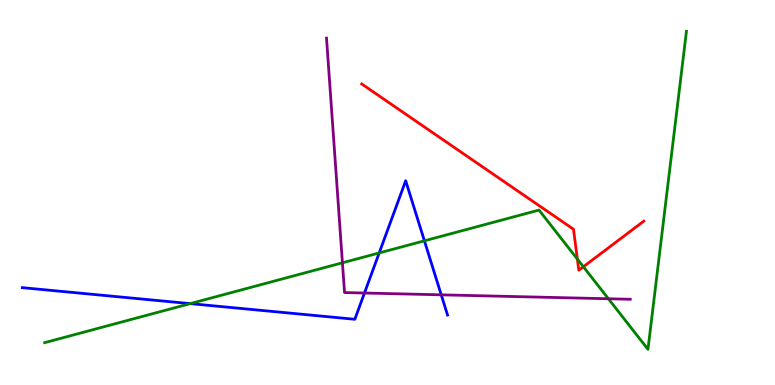[{'lines': ['blue', 'red'], 'intersections': []}, {'lines': ['green', 'red'], 'intersections': [{'x': 7.45, 'y': 3.27}, {'x': 7.53, 'y': 3.07}]}, {'lines': ['purple', 'red'], 'intersections': []}, {'lines': ['blue', 'green'], 'intersections': [{'x': 2.45, 'y': 2.11}, {'x': 4.89, 'y': 3.43}, {'x': 5.48, 'y': 3.75}]}, {'lines': ['blue', 'purple'], 'intersections': [{'x': 4.7, 'y': 2.39}, {'x': 5.69, 'y': 2.34}]}, {'lines': ['green', 'purple'], 'intersections': [{'x': 4.42, 'y': 3.17}, {'x': 7.85, 'y': 2.24}]}]